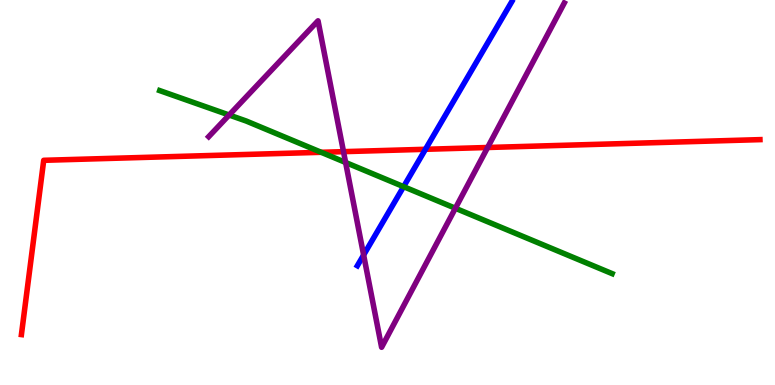[{'lines': ['blue', 'red'], 'intersections': [{'x': 5.49, 'y': 6.12}]}, {'lines': ['green', 'red'], 'intersections': [{'x': 4.14, 'y': 6.04}]}, {'lines': ['purple', 'red'], 'intersections': [{'x': 4.43, 'y': 6.06}, {'x': 6.29, 'y': 6.17}]}, {'lines': ['blue', 'green'], 'intersections': [{'x': 5.21, 'y': 5.15}]}, {'lines': ['blue', 'purple'], 'intersections': [{'x': 4.69, 'y': 3.38}]}, {'lines': ['green', 'purple'], 'intersections': [{'x': 2.96, 'y': 7.01}, {'x': 4.46, 'y': 5.78}, {'x': 5.88, 'y': 4.59}]}]